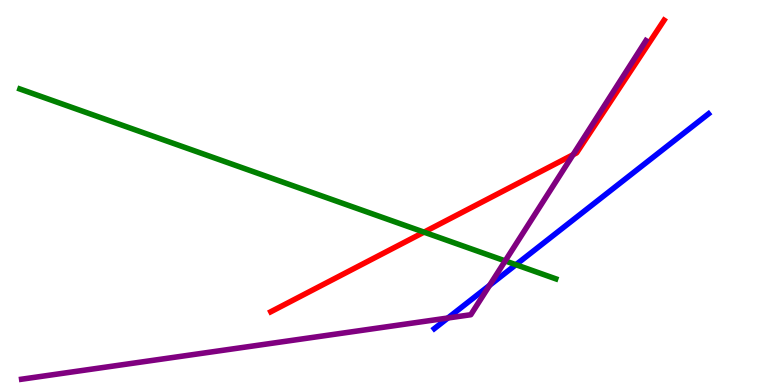[{'lines': ['blue', 'red'], 'intersections': []}, {'lines': ['green', 'red'], 'intersections': [{'x': 5.47, 'y': 3.97}]}, {'lines': ['purple', 'red'], 'intersections': [{'x': 7.39, 'y': 5.98}]}, {'lines': ['blue', 'green'], 'intersections': [{'x': 6.66, 'y': 3.12}]}, {'lines': ['blue', 'purple'], 'intersections': [{'x': 5.78, 'y': 1.74}, {'x': 6.32, 'y': 2.59}]}, {'lines': ['green', 'purple'], 'intersections': [{'x': 6.52, 'y': 3.22}]}]